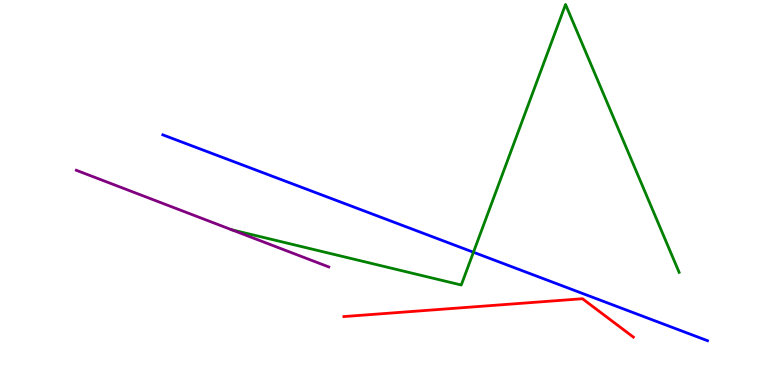[{'lines': ['blue', 'red'], 'intersections': []}, {'lines': ['green', 'red'], 'intersections': []}, {'lines': ['purple', 'red'], 'intersections': []}, {'lines': ['blue', 'green'], 'intersections': [{'x': 6.11, 'y': 3.45}]}, {'lines': ['blue', 'purple'], 'intersections': []}, {'lines': ['green', 'purple'], 'intersections': [{'x': 2.99, 'y': 4.03}]}]